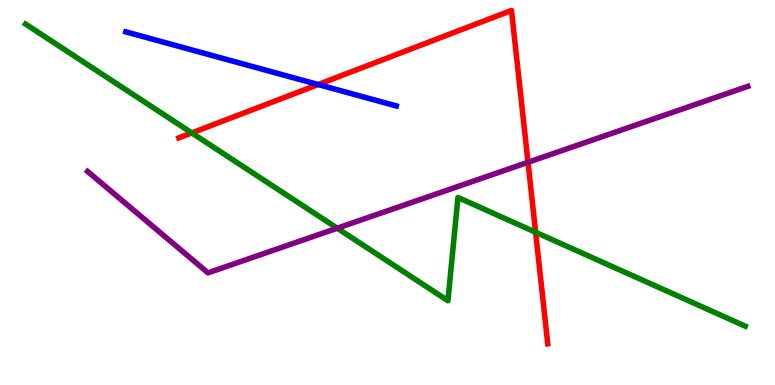[{'lines': ['blue', 'red'], 'intersections': [{'x': 4.11, 'y': 7.8}]}, {'lines': ['green', 'red'], 'intersections': [{'x': 2.47, 'y': 6.55}, {'x': 6.91, 'y': 3.97}]}, {'lines': ['purple', 'red'], 'intersections': [{'x': 6.81, 'y': 5.78}]}, {'lines': ['blue', 'green'], 'intersections': []}, {'lines': ['blue', 'purple'], 'intersections': []}, {'lines': ['green', 'purple'], 'intersections': [{'x': 4.35, 'y': 4.07}]}]